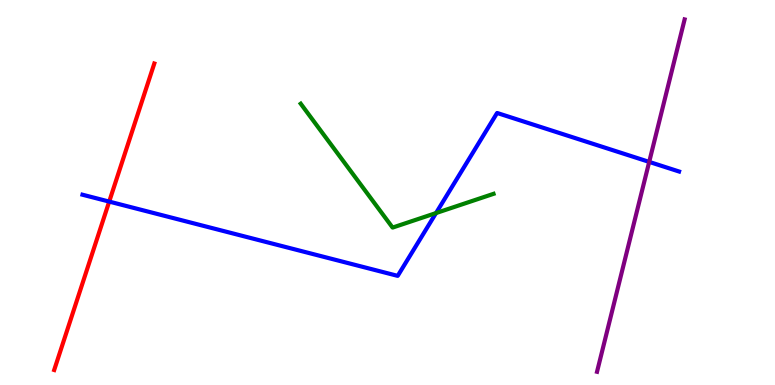[{'lines': ['blue', 'red'], 'intersections': [{'x': 1.41, 'y': 4.76}]}, {'lines': ['green', 'red'], 'intersections': []}, {'lines': ['purple', 'red'], 'intersections': []}, {'lines': ['blue', 'green'], 'intersections': [{'x': 5.63, 'y': 4.47}]}, {'lines': ['blue', 'purple'], 'intersections': [{'x': 8.38, 'y': 5.79}]}, {'lines': ['green', 'purple'], 'intersections': []}]